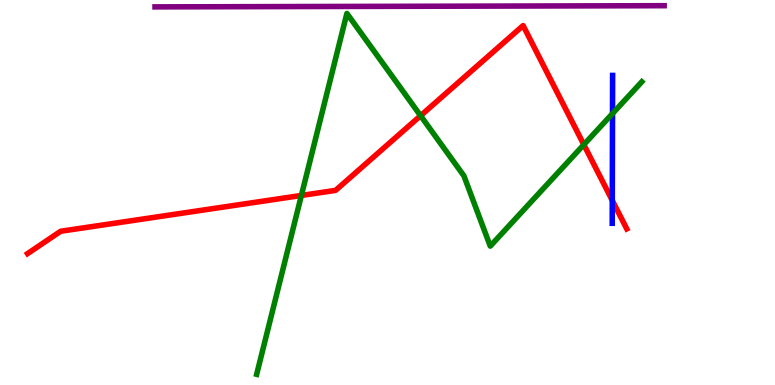[{'lines': ['blue', 'red'], 'intersections': [{'x': 7.9, 'y': 4.79}]}, {'lines': ['green', 'red'], 'intersections': [{'x': 3.89, 'y': 4.92}, {'x': 5.43, 'y': 6.99}, {'x': 7.53, 'y': 6.24}]}, {'lines': ['purple', 'red'], 'intersections': []}, {'lines': ['blue', 'green'], 'intersections': [{'x': 7.9, 'y': 7.05}]}, {'lines': ['blue', 'purple'], 'intersections': []}, {'lines': ['green', 'purple'], 'intersections': []}]